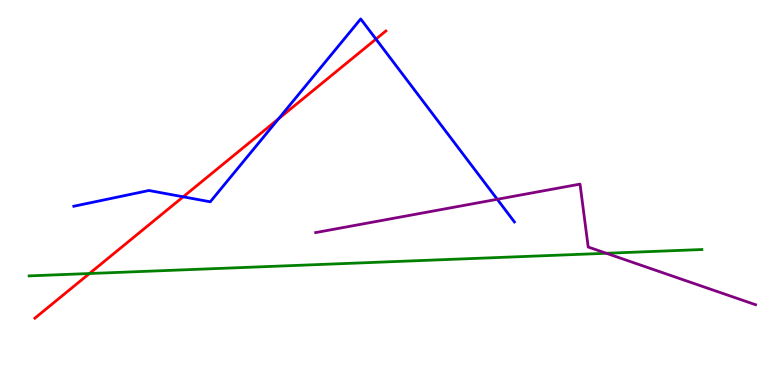[{'lines': ['blue', 'red'], 'intersections': [{'x': 2.36, 'y': 4.89}, {'x': 3.59, 'y': 6.91}, {'x': 4.85, 'y': 8.98}]}, {'lines': ['green', 'red'], 'intersections': [{'x': 1.15, 'y': 2.9}]}, {'lines': ['purple', 'red'], 'intersections': []}, {'lines': ['blue', 'green'], 'intersections': []}, {'lines': ['blue', 'purple'], 'intersections': [{'x': 6.42, 'y': 4.82}]}, {'lines': ['green', 'purple'], 'intersections': [{'x': 7.82, 'y': 3.42}]}]